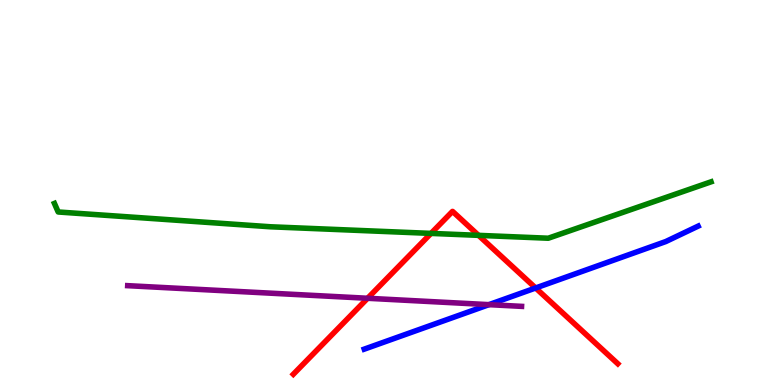[{'lines': ['blue', 'red'], 'intersections': [{'x': 6.91, 'y': 2.52}]}, {'lines': ['green', 'red'], 'intersections': [{'x': 5.56, 'y': 3.94}, {'x': 6.17, 'y': 3.89}]}, {'lines': ['purple', 'red'], 'intersections': [{'x': 4.74, 'y': 2.25}]}, {'lines': ['blue', 'green'], 'intersections': []}, {'lines': ['blue', 'purple'], 'intersections': [{'x': 6.31, 'y': 2.09}]}, {'lines': ['green', 'purple'], 'intersections': []}]